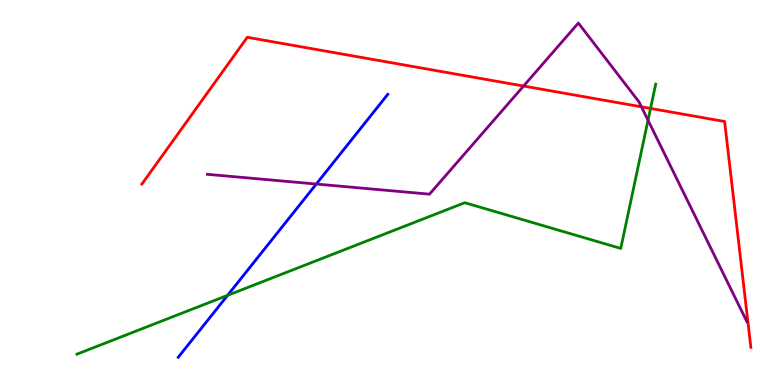[{'lines': ['blue', 'red'], 'intersections': []}, {'lines': ['green', 'red'], 'intersections': [{'x': 8.39, 'y': 7.18}]}, {'lines': ['purple', 'red'], 'intersections': [{'x': 6.76, 'y': 7.77}, {'x': 8.28, 'y': 7.23}]}, {'lines': ['blue', 'green'], 'intersections': [{'x': 2.94, 'y': 2.33}]}, {'lines': ['blue', 'purple'], 'intersections': [{'x': 4.08, 'y': 5.22}]}, {'lines': ['green', 'purple'], 'intersections': [{'x': 8.36, 'y': 6.88}]}]